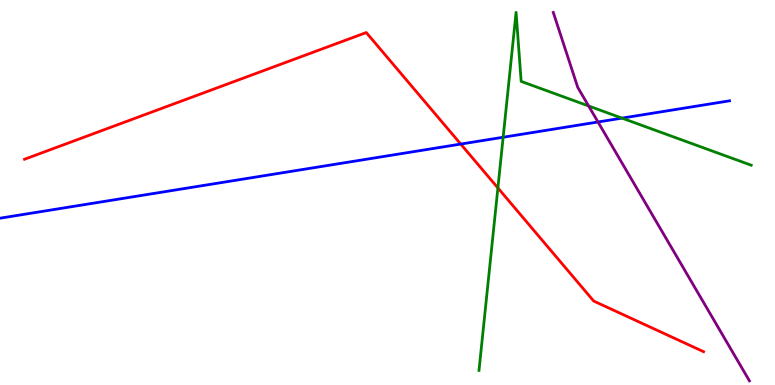[{'lines': ['blue', 'red'], 'intersections': [{'x': 5.94, 'y': 6.26}]}, {'lines': ['green', 'red'], 'intersections': [{'x': 6.42, 'y': 5.12}]}, {'lines': ['purple', 'red'], 'intersections': []}, {'lines': ['blue', 'green'], 'intersections': [{'x': 6.49, 'y': 6.44}, {'x': 8.03, 'y': 6.93}]}, {'lines': ['blue', 'purple'], 'intersections': [{'x': 7.72, 'y': 6.83}]}, {'lines': ['green', 'purple'], 'intersections': [{'x': 7.6, 'y': 7.25}]}]